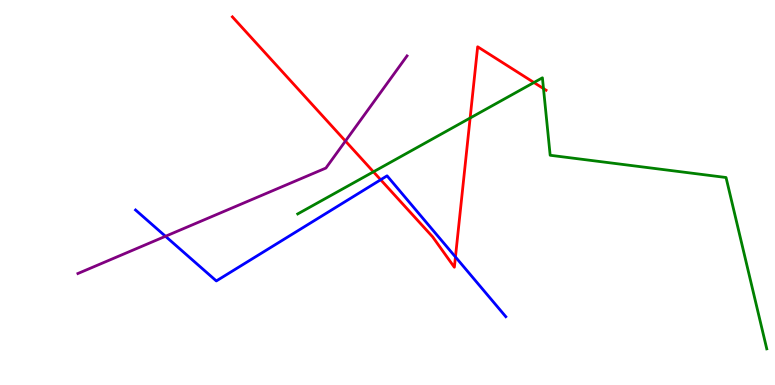[{'lines': ['blue', 'red'], 'intersections': [{'x': 4.91, 'y': 5.33}, {'x': 5.88, 'y': 3.33}]}, {'lines': ['green', 'red'], 'intersections': [{'x': 4.82, 'y': 5.54}, {'x': 6.07, 'y': 6.93}, {'x': 6.89, 'y': 7.86}, {'x': 7.01, 'y': 7.7}]}, {'lines': ['purple', 'red'], 'intersections': [{'x': 4.46, 'y': 6.34}]}, {'lines': ['blue', 'green'], 'intersections': []}, {'lines': ['blue', 'purple'], 'intersections': [{'x': 2.14, 'y': 3.86}]}, {'lines': ['green', 'purple'], 'intersections': []}]